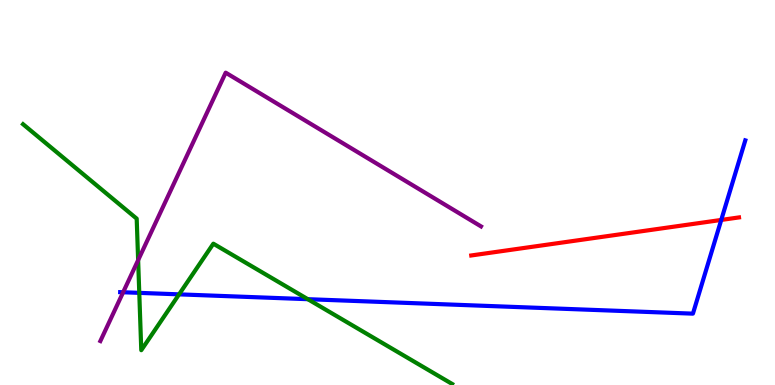[{'lines': ['blue', 'red'], 'intersections': [{'x': 9.31, 'y': 4.29}]}, {'lines': ['green', 'red'], 'intersections': []}, {'lines': ['purple', 'red'], 'intersections': []}, {'lines': ['blue', 'green'], 'intersections': [{'x': 1.8, 'y': 2.39}, {'x': 2.31, 'y': 2.35}, {'x': 3.97, 'y': 2.23}]}, {'lines': ['blue', 'purple'], 'intersections': [{'x': 1.59, 'y': 2.41}]}, {'lines': ['green', 'purple'], 'intersections': [{'x': 1.78, 'y': 3.24}]}]